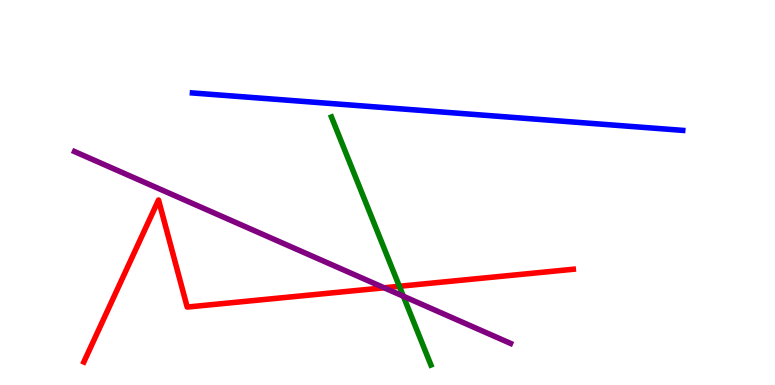[{'lines': ['blue', 'red'], 'intersections': []}, {'lines': ['green', 'red'], 'intersections': [{'x': 5.15, 'y': 2.56}]}, {'lines': ['purple', 'red'], 'intersections': [{'x': 4.96, 'y': 2.53}]}, {'lines': ['blue', 'green'], 'intersections': []}, {'lines': ['blue', 'purple'], 'intersections': []}, {'lines': ['green', 'purple'], 'intersections': [{'x': 5.2, 'y': 2.31}]}]